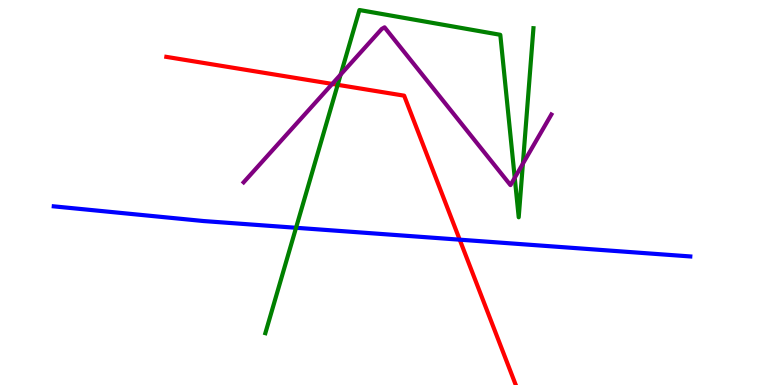[{'lines': ['blue', 'red'], 'intersections': [{'x': 5.93, 'y': 3.77}]}, {'lines': ['green', 'red'], 'intersections': [{'x': 4.36, 'y': 7.8}]}, {'lines': ['purple', 'red'], 'intersections': [{'x': 4.29, 'y': 7.82}]}, {'lines': ['blue', 'green'], 'intersections': [{'x': 3.82, 'y': 4.08}]}, {'lines': ['blue', 'purple'], 'intersections': []}, {'lines': ['green', 'purple'], 'intersections': [{'x': 4.4, 'y': 8.06}, {'x': 6.64, 'y': 5.38}, {'x': 6.75, 'y': 5.75}]}]